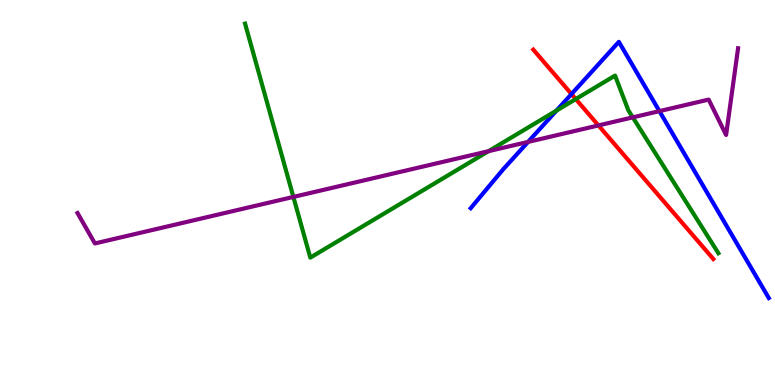[{'lines': ['blue', 'red'], 'intersections': [{'x': 7.37, 'y': 7.56}]}, {'lines': ['green', 'red'], 'intersections': [{'x': 7.43, 'y': 7.43}]}, {'lines': ['purple', 'red'], 'intersections': [{'x': 7.72, 'y': 6.74}]}, {'lines': ['blue', 'green'], 'intersections': [{'x': 7.18, 'y': 7.13}]}, {'lines': ['blue', 'purple'], 'intersections': [{'x': 6.81, 'y': 6.31}, {'x': 8.51, 'y': 7.11}]}, {'lines': ['green', 'purple'], 'intersections': [{'x': 3.79, 'y': 4.89}, {'x': 6.3, 'y': 6.07}, {'x': 8.16, 'y': 6.95}]}]